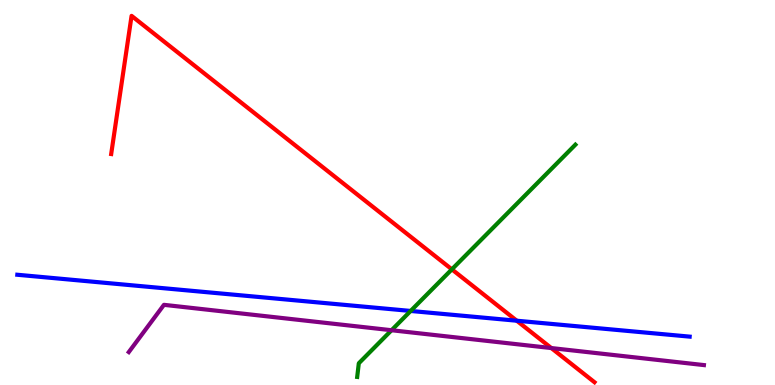[{'lines': ['blue', 'red'], 'intersections': [{'x': 6.67, 'y': 1.67}]}, {'lines': ['green', 'red'], 'intersections': [{'x': 5.83, 'y': 3.0}]}, {'lines': ['purple', 'red'], 'intersections': [{'x': 7.11, 'y': 0.959}]}, {'lines': ['blue', 'green'], 'intersections': [{'x': 5.3, 'y': 1.92}]}, {'lines': ['blue', 'purple'], 'intersections': []}, {'lines': ['green', 'purple'], 'intersections': [{'x': 5.05, 'y': 1.42}]}]